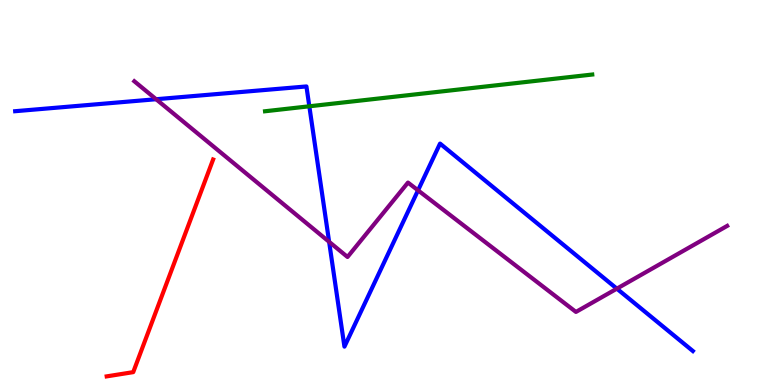[{'lines': ['blue', 'red'], 'intersections': []}, {'lines': ['green', 'red'], 'intersections': []}, {'lines': ['purple', 'red'], 'intersections': []}, {'lines': ['blue', 'green'], 'intersections': [{'x': 3.99, 'y': 7.24}]}, {'lines': ['blue', 'purple'], 'intersections': [{'x': 2.01, 'y': 7.42}, {'x': 4.25, 'y': 3.72}, {'x': 5.39, 'y': 5.06}, {'x': 7.96, 'y': 2.5}]}, {'lines': ['green', 'purple'], 'intersections': []}]